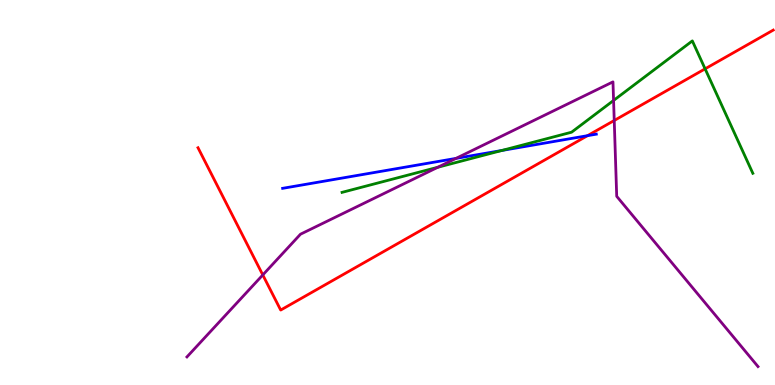[{'lines': ['blue', 'red'], 'intersections': [{'x': 7.58, 'y': 6.48}]}, {'lines': ['green', 'red'], 'intersections': [{'x': 9.1, 'y': 8.21}]}, {'lines': ['purple', 'red'], 'intersections': [{'x': 3.39, 'y': 2.86}, {'x': 7.93, 'y': 6.87}]}, {'lines': ['blue', 'green'], 'intersections': [{'x': 6.48, 'y': 6.09}]}, {'lines': ['blue', 'purple'], 'intersections': [{'x': 5.88, 'y': 5.89}]}, {'lines': ['green', 'purple'], 'intersections': [{'x': 5.65, 'y': 5.66}, {'x': 7.92, 'y': 7.39}]}]